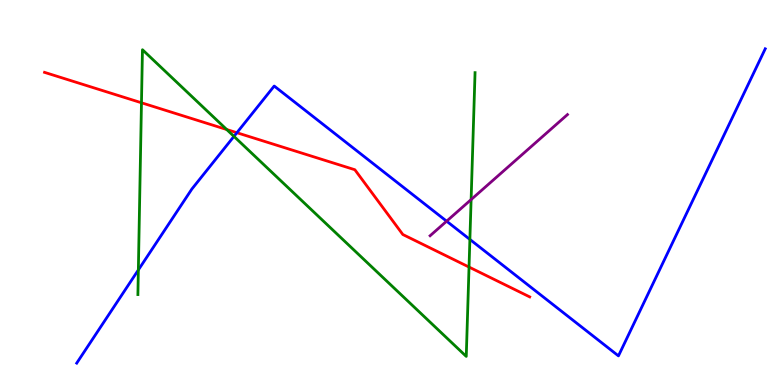[{'lines': ['blue', 'red'], 'intersections': [{'x': 3.06, 'y': 6.55}]}, {'lines': ['green', 'red'], 'intersections': [{'x': 1.83, 'y': 7.33}, {'x': 2.93, 'y': 6.64}, {'x': 6.05, 'y': 3.06}]}, {'lines': ['purple', 'red'], 'intersections': []}, {'lines': ['blue', 'green'], 'intersections': [{'x': 1.79, 'y': 2.99}, {'x': 3.02, 'y': 6.46}, {'x': 6.06, 'y': 3.78}]}, {'lines': ['blue', 'purple'], 'intersections': [{'x': 5.76, 'y': 4.25}]}, {'lines': ['green', 'purple'], 'intersections': [{'x': 6.08, 'y': 4.82}]}]